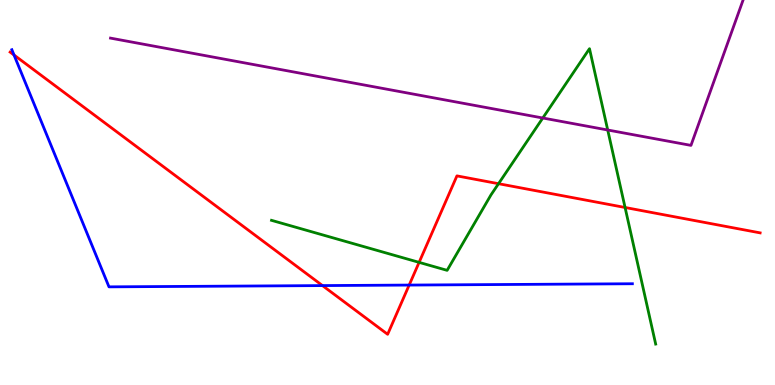[{'lines': ['blue', 'red'], 'intersections': [{'x': 0.181, 'y': 8.57}, {'x': 4.16, 'y': 2.58}, {'x': 5.28, 'y': 2.6}]}, {'lines': ['green', 'red'], 'intersections': [{'x': 5.41, 'y': 3.19}, {'x': 6.43, 'y': 5.23}, {'x': 8.07, 'y': 4.61}]}, {'lines': ['purple', 'red'], 'intersections': []}, {'lines': ['blue', 'green'], 'intersections': []}, {'lines': ['blue', 'purple'], 'intersections': []}, {'lines': ['green', 'purple'], 'intersections': [{'x': 7.0, 'y': 6.94}, {'x': 7.84, 'y': 6.62}]}]